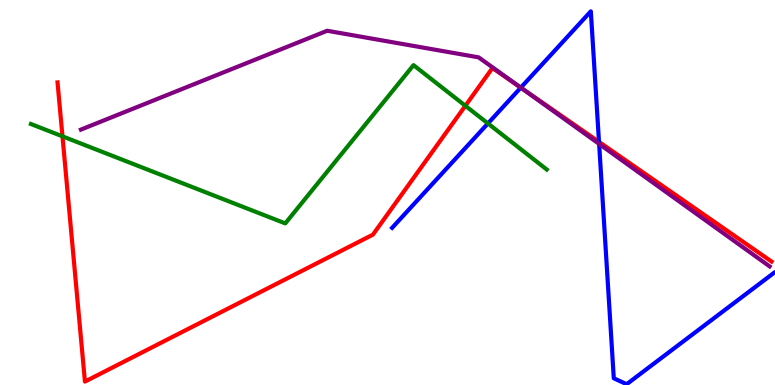[{'lines': ['blue', 'red'], 'intersections': [{'x': 6.72, 'y': 7.72}, {'x': 7.73, 'y': 6.31}]}, {'lines': ['green', 'red'], 'intersections': [{'x': 0.806, 'y': 6.46}, {'x': 6.0, 'y': 7.25}]}, {'lines': ['purple', 'red'], 'intersections': [{'x': 6.72, 'y': 7.73}]}, {'lines': ['blue', 'green'], 'intersections': [{'x': 6.3, 'y': 6.79}]}, {'lines': ['blue', 'purple'], 'intersections': [{'x': 6.72, 'y': 7.72}, {'x': 7.73, 'y': 6.26}]}, {'lines': ['green', 'purple'], 'intersections': []}]